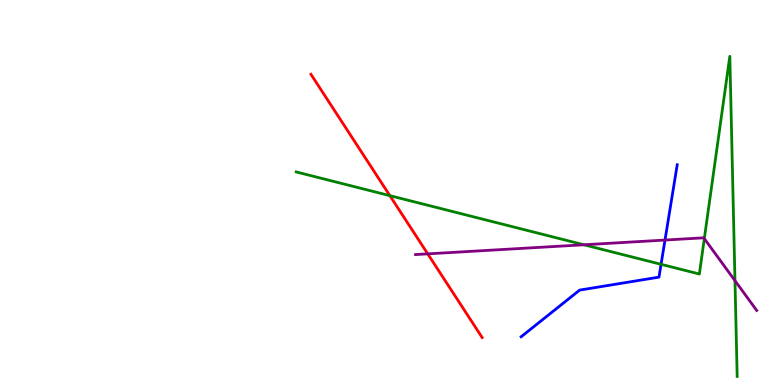[{'lines': ['blue', 'red'], 'intersections': []}, {'lines': ['green', 'red'], 'intersections': [{'x': 5.03, 'y': 4.92}]}, {'lines': ['purple', 'red'], 'intersections': [{'x': 5.52, 'y': 3.41}]}, {'lines': ['blue', 'green'], 'intersections': [{'x': 8.53, 'y': 3.13}]}, {'lines': ['blue', 'purple'], 'intersections': [{'x': 8.58, 'y': 3.76}]}, {'lines': ['green', 'purple'], 'intersections': [{'x': 7.53, 'y': 3.64}, {'x': 9.09, 'y': 3.8}, {'x': 9.48, 'y': 2.71}]}]